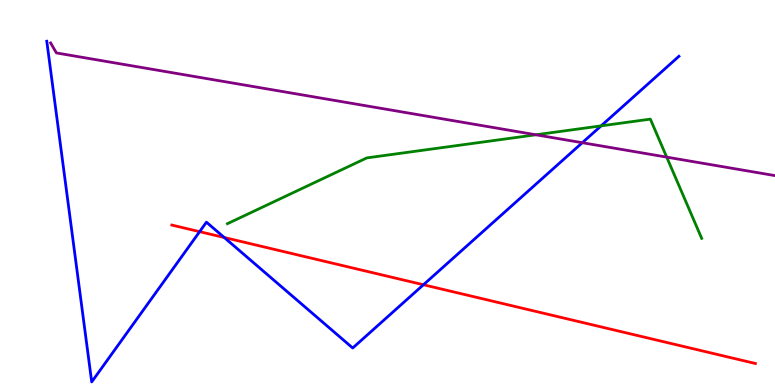[{'lines': ['blue', 'red'], 'intersections': [{'x': 2.58, 'y': 3.98}, {'x': 2.89, 'y': 3.83}, {'x': 5.46, 'y': 2.6}]}, {'lines': ['green', 'red'], 'intersections': []}, {'lines': ['purple', 'red'], 'intersections': []}, {'lines': ['blue', 'green'], 'intersections': [{'x': 7.76, 'y': 6.73}]}, {'lines': ['blue', 'purple'], 'intersections': [{'x': 7.51, 'y': 6.29}]}, {'lines': ['green', 'purple'], 'intersections': [{'x': 6.91, 'y': 6.5}, {'x': 8.6, 'y': 5.92}]}]